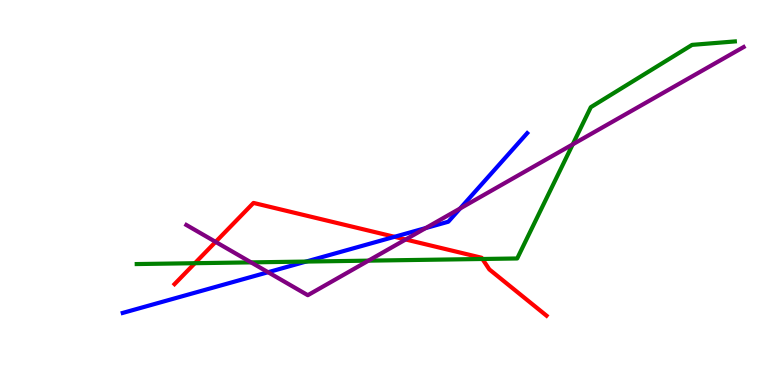[{'lines': ['blue', 'red'], 'intersections': [{'x': 5.09, 'y': 3.85}]}, {'lines': ['green', 'red'], 'intersections': [{'x': 2.51, 'y': 3.16}, {'x': 6.22, 'y': 3.27}]}, {'lines': ['purple', 'red'], 'intersections': [{'x': 2.78, 'y': 3.72}, {'x': 5.23, 'y': 3.78}]}, {'lines': ['blue', 'green'], 'intersections': [{'x': 3.95, 'y': 3.21}]}, {'lines': ['blue', 'purple'], 'intersections': [{'x': 3.46, 'y': 2.93}, {'x': 5.49, 'y': 4.08}, {'x': 5.94, 'y': 4.58}]}, {'lines': ['green', 'purple'], 'intersections': [{'x': 3.24, 'y': 3.18}, {'x': 4.75, 'y': 3.23}, {'x': 7.39, 'y': 6.25}]}]